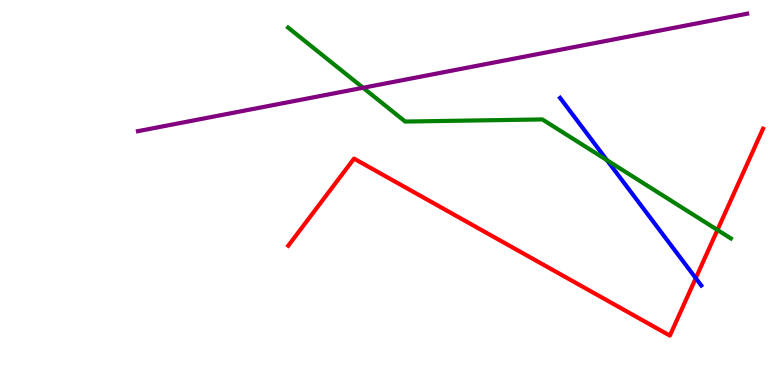[{'lines': ['blue', 'red'], 'intersections': [{'x': 8.98, 'y': 2.78}]}, {'lines': ['green', 'red'], 'intersections': [{'x': 9.26, 'y': 4.03}]}, {'lines': ['purple', 'red'], 'intersections': []}, {'lines': ['blue', 'green'], 'intersections': [{'x': 7.83, 'y': 5.84}]}, {'lines': ['blue', 'purple'], 'intersections': []}, {'lines': ['green', 'purple'], 'intersections': [{'x': 4.69, 'y': 7.72}]}]